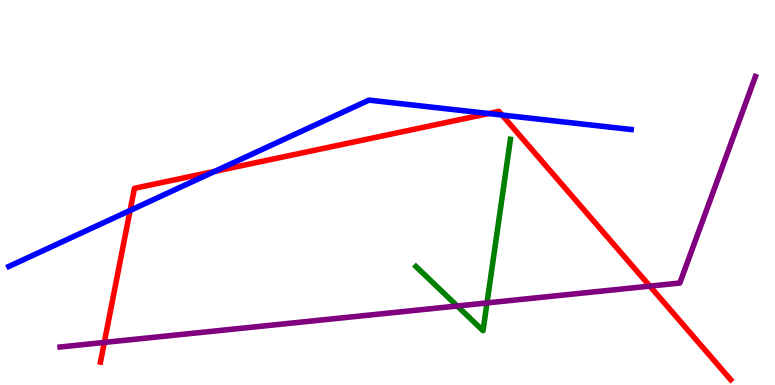[{'lines': ['blue', 'red'], 'intersections': [{'x': 1.68, 'y': 4.53}, {'x': 2.77, 'y': 5.55}, {'x': 6.31, 'y': 7.05}, {'x': 6.48, 'y': 7.01}]}, {'lines': ['green', 'red'], 'intersections': []}, {'lines': ['purple', 'red'], 'intersections': [{'x': 1.35, 'y': 1.11}, {'x': 8.39, 'y': 2.57}]}, {'lines': ['blue', 'green'], 'intersections': []}, {'lines': ['blue', 'purple'], 'intersections': []}, {'lines': ['green', 'purple'], 'intersections': [{'x': 5.9, 'y': 2.05}, {'x': 6.28, 'y': 2.13}]}]